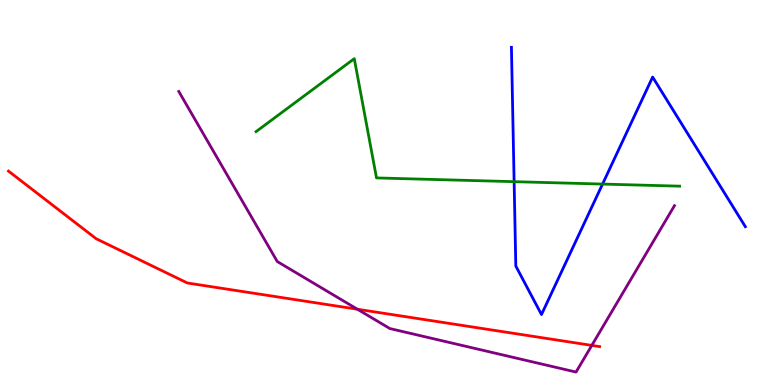[{'lines': ['blue', 'red'], 'intersections': []}, {'lines': ['green', 'red'], 'intersections': []}, {'lines': ['purple', 'red'], 'intersections': [{'x': 4.61, 'y': 1.97}, {'x': 7.64, 'y': 1.03}]}, {'lines': ['blue', 'green'], 'intersections': [{'x': 6.63, 'y': 5.28}, {'x': 7.77, 'y': 5.22}]}, {'lines': ['blue', 'purple'], 'intersections': []}, {'lines': ['green', 'purple'], 'intersections': []}]